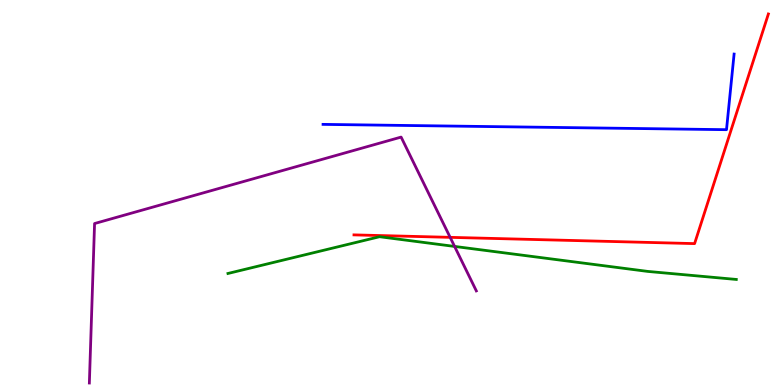[{'lines': ['blue', 'red'], 'intersections': []}, {'lines': ['green', 'red'], 'intersections': []}, {'lines': ['purple', 'red'], 'intersections': [{'x': 5.81, 'y': 3.84}]}, {'lines': ['blue', 'green'], 'intersections': []}, {'lines': ['blue', 'purple'], 'intersections': []}, {'lines': ['green', 'purple'], 'intersections': [{'x': 5.87, 'y': 3.6}]}]